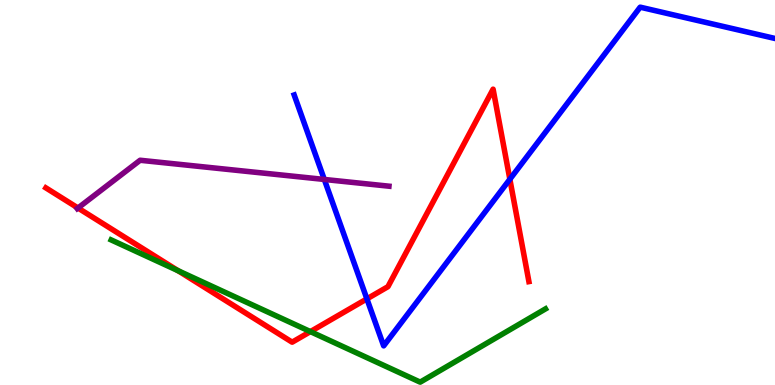[{'lines': ['blue', 'red'], 'intersections': [{'x': 4.73, 'y': 2.24}, {'x': 6.58, 'y': 5.34}]}, {'lines': ['green', 'red'], 'intersections': [{'x': 2.3, 'y': 2.97}, {'x': 4.01, 'y': 1.39}]}, {'lines': ['purple', 'red'], 'intersections': [{'x': 1.01, 'y': 4.6}]}, {'lines': ['blue', 'green'], 'intersections': []}, {'lines': ['blue', 'purple'], 'intersections': [{'x': 4.18, 'y': 5.34}]}, {'lines': ['green', 'purple'], 'intersections': []}]